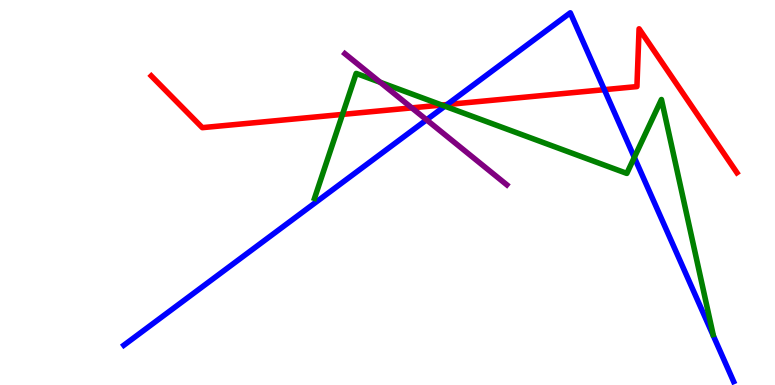[{'lines': ['blue', 'red'], 'intersections': [{'x': 5.77, 'y': 7.29}, {'x': 7.8, 'y': 7.67}]}, {'lines': ['green', 'red'], 'intersections': [{'x': 4.42, 'y': 7.03}, {'x': 5.7, 'y': 7.27}]}, {'lines': ['purple', 'red'], 'intersections': [{'x': 5.31, 'y': 7.2}]}, {'lines': ['blue', 'green'], 'intersections': [{'x': 5.74, 'y': 7.24}, {'x': 8.18, 'y': 5.91}]}, {'lines': ['blue', 'purple'], 'intersections': [{'x': 5.5, 'y': 6.89}]}, {'lines': ['green', 'purple'], 'intersections': [{'x': 4.91, 'y': 7.86}]}]